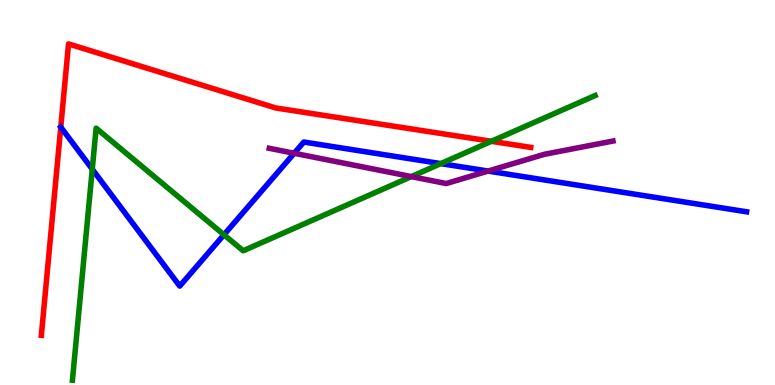[{'lines': ['blue', 'red'], 'intersections': [{'x': 0.784, 'y': 6.7}]}, {'lines': ['green', 'red'], 'intersections': [{'x': 6.34, 'y': 6.33}]}, {'lines': ['purple', 'red'], 'intersections': []}, {'lines': ['blue', 'green'], 'intersections': [{'x': 1.19, 'y': 5.61}, {'x': 2.89, 'y': 3.9}, {'x': 5.69, 'y': 5.75}]}, {'lines': ['blue', 'purple'], 'intersections': [{'x': 3.8, 'y': 6.02}, {'x': 6.3, 'y': 5.56}]}, {'lines': ['green', 'purple'], 'intersections': [{'x': 5.31, 'y': 5.41}]}]